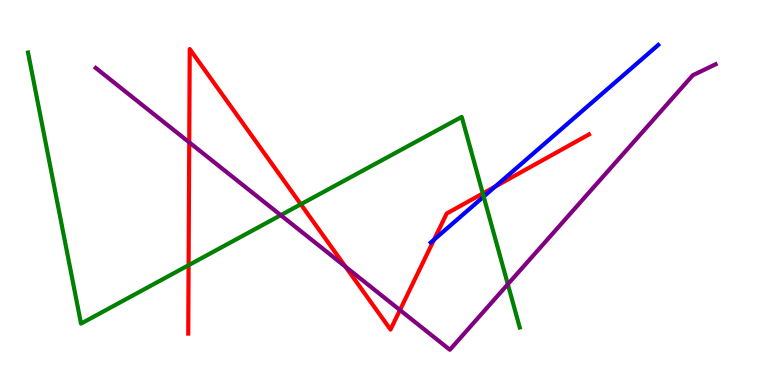[{'lines': ['blue', 'red'], 'intersections': [{'x': 5.6, 'y': 3.77}, {'x': 6.39, 'y': 5.15}]}, {'lines': ['green', 'red'], 'intersections': [{'x': 2.43, 'y': 3.11}, {'x': 3.88, 'y': 4.69}, {'x': 6.23, 'y': 4.98}]}, {'lines': ['purple', 'red'], 'intersections': [{'x': 2.44, 'y': 6.3}, {'x': 4.46, 'y': 3.07}, {'x': 5.16, 'y': 1.95}]}, {'lines': ['blue', 'green'], 'intersections': [{'x': 6.24, 'y': 4.89}]}, {'lines': ['blue', 'purple'], 'intersections': []}, {'lines': ['green', 'purple'], 'intersections': [{'x': 3.62, 'y': 4.41}, {'x': 6.55, 'y': 2.62}]}]